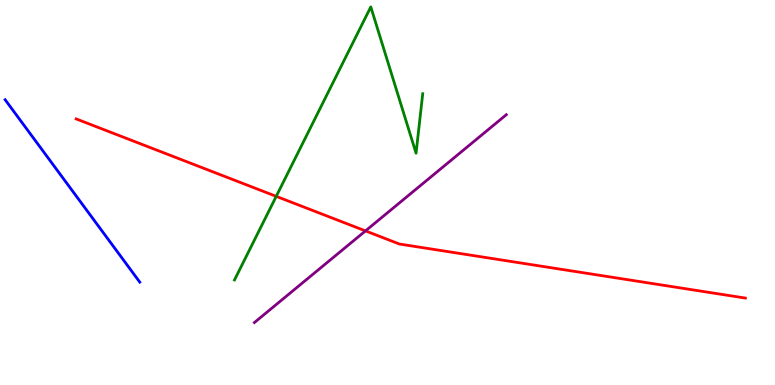[{'lines': ['blue', 'red'], 'intersections': []}, {'lines': ['green', 'red'], 'intersections': [{'x': 3.56, 'y': 4.9}]}, {'lines': ['purple', 'red'], 'intersections': [{'x': 4.72, 'y': 4.0}]}, {'lines': ['blue', 'green'], 'intersections': []}, {'lines': ['blue', 'purple'], 'intersections': []}, {'lines': ['green', 'purple'], 'intersections': []}]